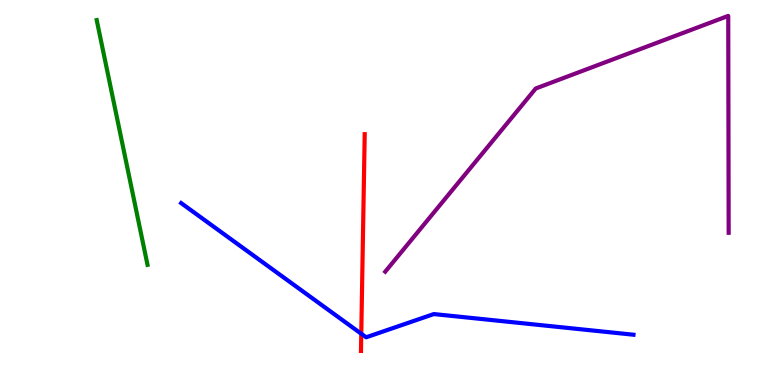[{'lines': ['blue', 'red'], 'intersections': [{'x': 4.66, 'y': 1.33}]}, {'lines': ['green', 'red'], 'intersections': []}, {'lines': ['purple', 'red'], 'intersections': []}, {'lines': ['blue', 'green'], 'intersections': []}, {'lines': ['blue', 'purple'], 'intersections': []}, {'lines': ['green', 'purple'], 'intersections': []}]